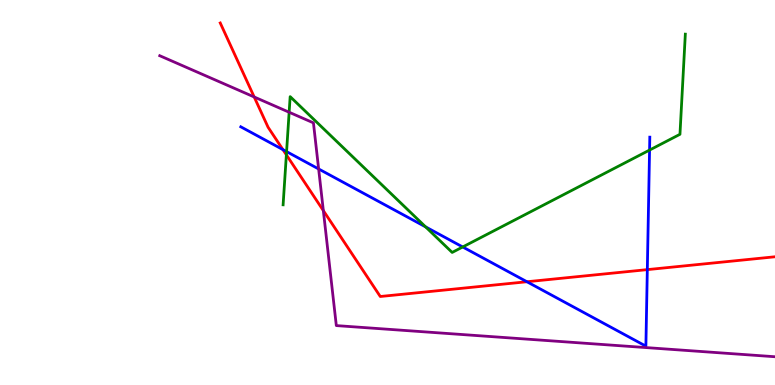[{'lines': ['blue', 'red'], 'intersections': [{'x': 3.65, 'y': 6.11}, {'x': 6.8, 'y': 2.68}, {'x': 8.35, 'y': 3.0}]}, {'lines': ['green', 'red'], 'intersections': [{'x': 3.7, 'y': 5.98}]}, {'lines': ['purple', 'red'], 'intersections': [{'x': 3.28, 'y': 7.48}, {'x': 4.17, 'y': 4.53}]}, {'lines': ['blue', 'green'], 'intersections': [{'x': 3.7, 'y': 6.06}, {'x': 5.49, 'y': 4.11}, {'x': 5.97, 'y': 3.59}, {'x': 8.38, 'y': 6.1}]}, {'lines': ['blue', 'purple'], 'intersections': [{'x': 4.11, 'y': 5.61}]}, {'lines': ['green', 'purple'], 'intersections': [{'x': 3.73, 'y': 7.08}]}]